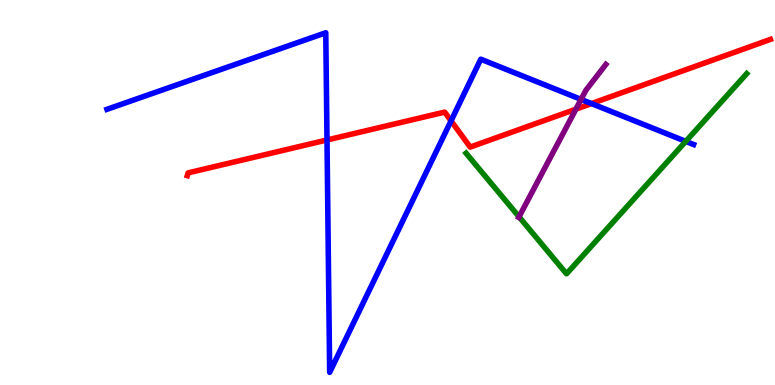[{'lines': ['blue', 'red'], 'intersections': [{'x': 4.22, 'y': 6.36}, {'x': 5.82, 'y': 6.86}, {'x': 7.63, 'y': 7.31}]}, {'lines': ['green', 'red'], 'intersections': []}, {'lines': ['purple', 'red'], 'intersections': [{'x': 7.43, 'y': 7.16}]}, {'lines': ['blue', 'green'], 'intersections': [{'x': 8.85, 'y': 6.33}]}, {'lines': ['blue', 'purple'], 'intersections': [{'x': 7.5, 'y': 7.42}]}, {'lines': ['green', 'purple'], 'intersections': [{'x': 6.7, 'y': 4.37}]}]